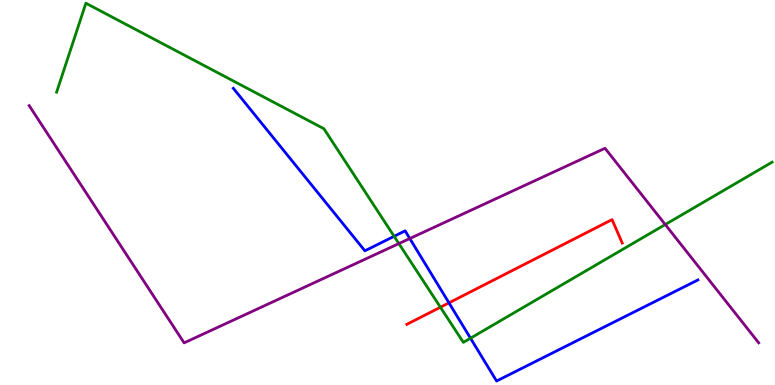[{'lines': ['blue', 'red'], 'intersections': [{'x': 5.79, 'y': 2.13}]}, {'lines': ['green', 'red'], 'intersections': [{'x': 5.68, 'y': 2.02}]}, {'lines': ['purple', 'red'], 'intersections': []}, {'lines': ['blue', 'green'], 'intersections': [{'x': 5.09, 'y': 3.86}, {'x': 6.07, 'y': 1.22}]}, {'lines': ['blue', 'purple'], 'intersections': [{'x': 5.29, 'y': 3.8}]}, {'lines': ['green', 'purple'], 'intersections': [{'x': 5.15, 'y': 3.67}, {'x': 8.58, 'y': 4.17}]}]